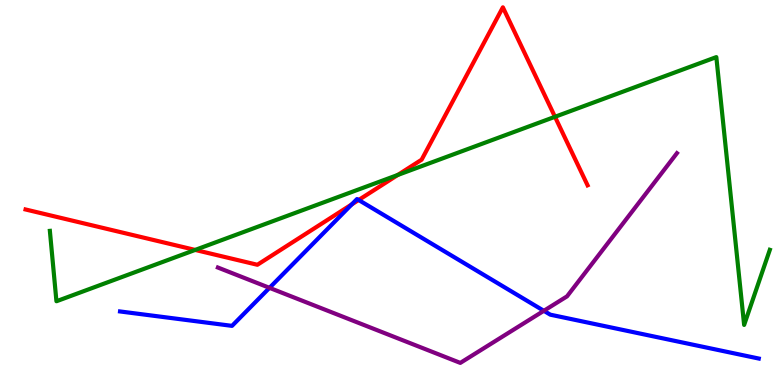[{'lines': ['blue', 'red'], 'intersections': [{'x': 4.54, 'y': 4.69}, {'x': 4.63, 'y': 4.81}]}, {'lines': ['green', 'red'], 'intersections': [{'x': 2.52, 'y': 3.51}, {'x': 5.13, 'y': 5.46}, {'x': 7.16, 'y': 6.97}]}, {'lines': ['purple', 'red'], 'intersections': []}, {'lines': ['blue', 'green'], 'intersections': []}, {'lines': ['blue', 'purple'], 'intersections': [{'x': 3.48, 'y': 2.52}, {'x': 7.02, 'y': 1.93}]}, {'lines': ['green', 'purple'], 'intersections': []}]